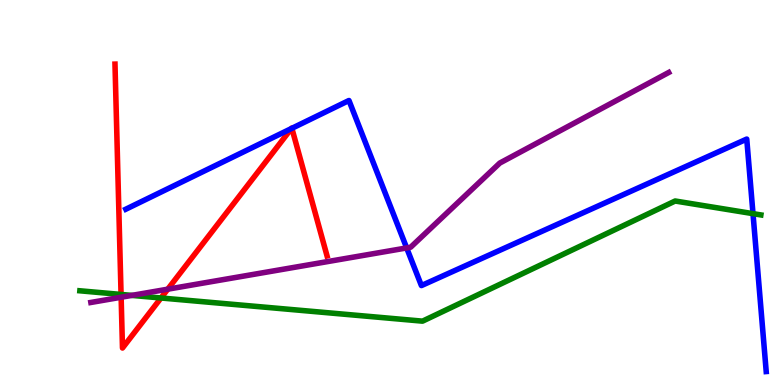[{'lines': ['blue', 'red'], 'intersections': [{'x': 3.76, 'y': 6.66}, {'x': 3.77, 'y': 6.67}]}, {'lines': ['green', 'red'], 'intersections': [{'x': 1.56, 'y': 2.35}, {'x': 2.08, 'y': 2.26}]}, {'lines': ['purple', 'red'], 'intersections': [{'x': 1.56, 'y': 2.28}, {'x': 2.16, 'y': 2.49}]}, {'lines': ['blue', 'green'], 'intersections': [{'x': 9.72, 'y': 4.45}]}, {'lines': ['blue', 'purple'], 'intersections': [{'x': 5.25, 'y': 3.56}]}, {'lines': ['green', 'purple'], 'intersections': [{'x': 1.7, 'y': 2.33}]}]